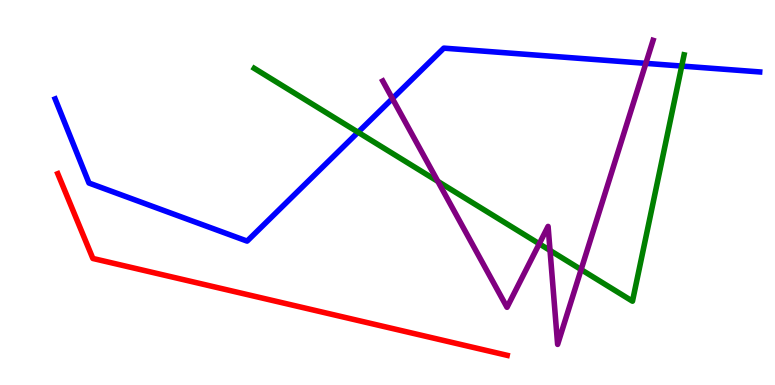[{'lines': ['blue', 'red'], 'intersections': []}, {'lines': ['green', 'red'], 'intersections': []}, {'lines': ['purple', 'red'], 'intersections': []}, {'lines': ['blue', 'green'], 'intersections': [{'x': 4.62, 'y': 6.56}, {'x': 8.8, 'y': 8.28}]}, {'lines': ['blue', 'purple'], 'intersections': [{'x': 5.06, 'y': 7.44}, {'x': 8.33, 'y': 8.35}]}, {'lines': ['green', 'purple'], 'intersections': [{'x': 5.65, 'y': 5.29}, {'x': 6.96, 'y': 3.67}, {'x': 7.1, 'y': 3.5}, {'x': 7.5, 'y': 3.0}]}]